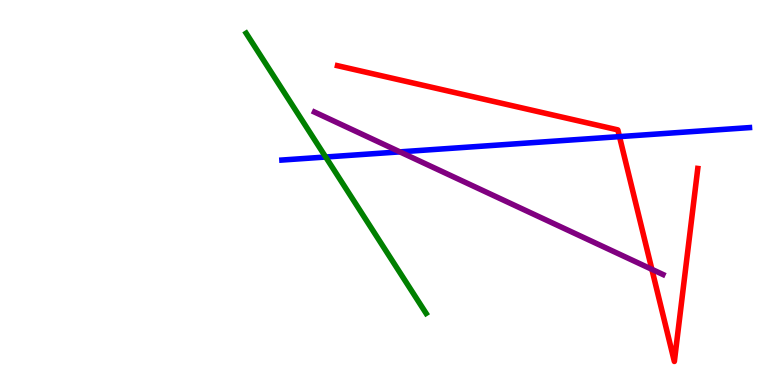[{'lines': ['blue', 'red'], 'intersections': [{'x': 7.99, 'y': 6.45}]}, {'lines': ['green', 'red'], 'intersections': []}, {'lines': ['purple', 'red'], 'intersections': [{'x': 8.41, 'y': 3.0}]}, {'lines': ['blue', 'green'], 'intersections': [{'x': 4.2, 'y': 5.92}]}, {'lines': ['blue', 'purple'], 'intersections': [{'x': 5.16, 'y': 6.06}]}, {'lines': ['green', 'purple'], 'intersections': []}]